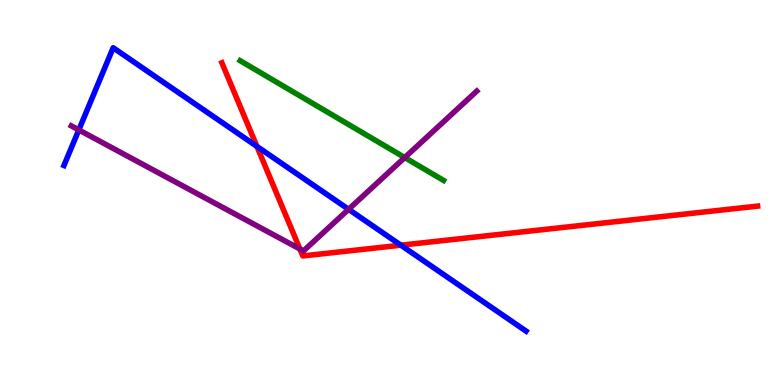[{'lines': ['blue', 'red'], 'intersections': [{'x': 3.31, 'y': 6.2}, {'x': 5.17, 'y': 3.63}]}, {'lines': ['green', 'red'], 'intersections': []}, {'lines': ['purple', 'red'], 'intersections': [{'x': 3.87, 'y': 3.53}]}, {'lines': ['blue', 'green'], 'intersections': []}, {'lines': ['blue', 'purple'], 'intersections': [{'x': 1.02, 'y': 6.63}, {'x': 4.5, 'y': 4.56}]}, {'lines': ['green', 'purple'], 'intersections': [{'x': 5.22, 'y': 5.91}]}]